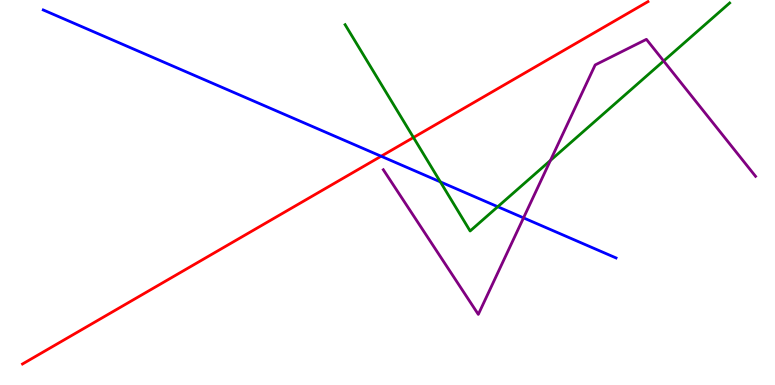[{'lines': ['blue', 'red'], 'intersections': [{'x': 4.92, 'y': 5.94}]}, {'lines': ['green', 'red'], 'intersections': [{'x': 5.34, 'y': 6.43}]}, {'lines': ['purple', 'red'], 'intersections': []}, {'lines': ['blue', 'green'], 'intersections': [{'x': 5.68, 'y': 5.28}, {'x': 6.42, 'y': 4.63}]}, {'lines': ['blue', 'purple'], 'intersections': [{'x': 6.76, 'y': 4.34}]}, {'lines': ['green', 'purple'], 'intersections': [{'x': 7.1, 'y': 5.83}, {'x': 8.56, 'y': 8.42}]}]